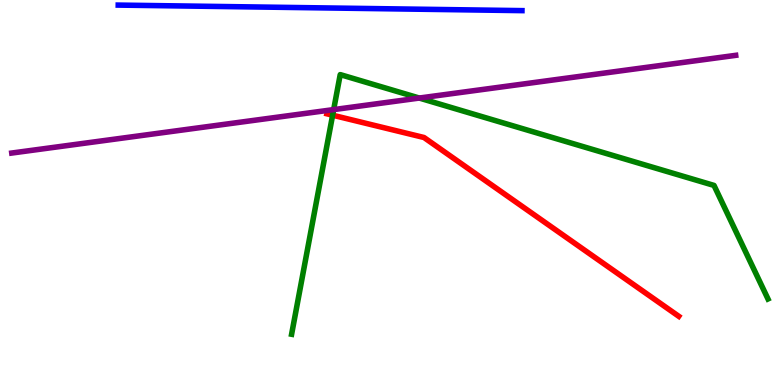[{'lines': ['blue', 'red'], 'intersections': []}, {'lines': ['green', 'red'], 'intersections': [{'x': 4.29, 'y': 7.01}]}, {'lines': ['purple', 'red'], 'intersections': []}, {'lines': ['blue', 'green'], 'intersections': []}, {'lines': ['blue', 'purple'], 'intersections': []}, {'lines': ['green', 'purple'], 'intersections': [{'x': 4.31, 'y': 7.15}, {'x': 5.41, 'y': 7.45}]}]